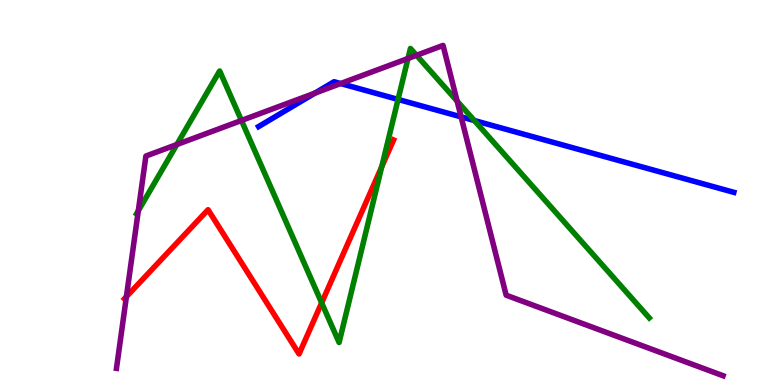[{'lines': ['blue', 'red'], 'intersections': []}, {'lines': ['green', 'red'], 'intersections': [{'x': 4.15, 'y': 2.13}, {'x': 4.93, 'y': 5.67}]}, {'lines': ['purple', 'red'], 'intersections': [{'x': 1.63, 'y': 2.29}]}, {'lines': ['blue', 'green'], 'intersections': [{'x': 5.14, 'y': 7.42}, {'x': 6.12, 'y': 6.87}]}, {'lines': ['blue', 'purple'], 'intersections': [{'x': 4.06, 'y': 7.58}, {'x': 4.4, 'y': 7.83}, {'x': 5.95, 'y': 6.96}]}, {'lines': ['green', 'purple'], 'intersections': [{'x': 1.78, 'y': 4.53}, {'x': 2.28, 'y': 6.25}, {'x': 3.12, 'y': 6.87}, {'x': 5.26, 'y': 8.48}, {'x': 5.37, 'y': 8.56}, {'x': 5.9, 'y': 7.37}]}]